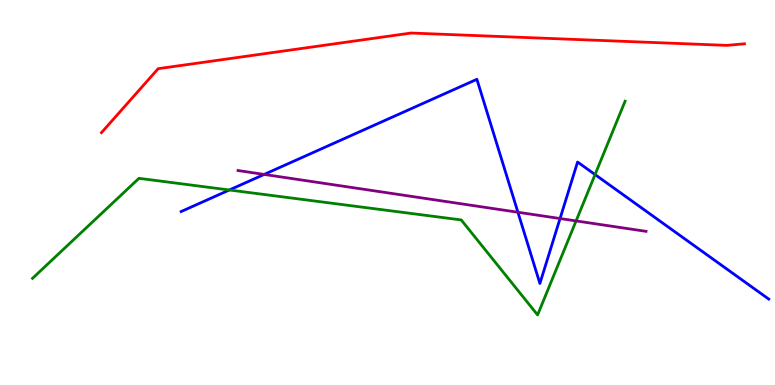[{'lines': ['blue', 'red'], 'intersections': []}, {'lines': ['green', 'red'], 'intersections': []}, {'lines': ['purple', 'red'], 'intersections': []}, {'lines': ['blue', 'green'], 'intersections': [{'x': 2.96, 'y': 5.07}, {'x': 7.68, 'y': 5.47}]}, {'lines': ['blue', 'purple'], 'intersections': [{'x': 3.41, 'y': 5.47}, {'x': 6.68, 'y': 4.49}, {'x': 7.23, 'y': 4.32}]}, {'lines': ['green', 'purple'], 'intersections': [{'x': 7.43, 'y': 4.26}]}]